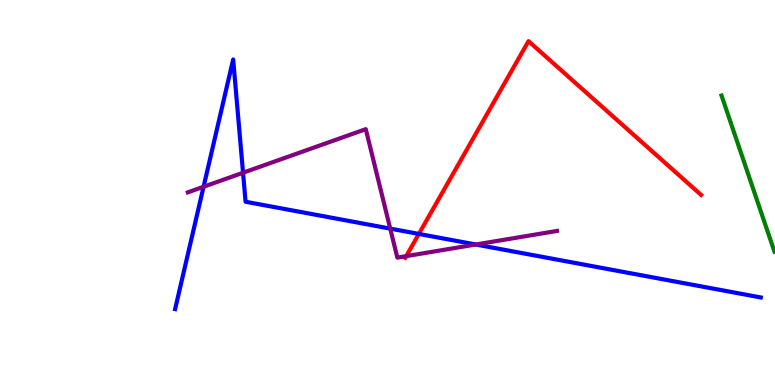[{'lines': ['blue', 'red'], 'intersections': [{'x': 5.4, 'y': 3.92}]}, {'lines': ['green', 'red'], 'intersections': []}, {'lines': ['purple', 'red'], 'intersections': [{'x': 5.24, 'y': 3.35}]}, {'lines': ['blue', 'green'], 'intersections': []}, {'lines': ['blue', 'purple'], 'intersections': [{'x': 2.63, 'y': 5.15}, {'x': 3.14, 'y': 5.51}, {'x': 5.04, 'y': 4.06}, {'x': 6.14, 'y': 3.65}]}, {'lines': ['green', 'purple'], 'intersections': []}]